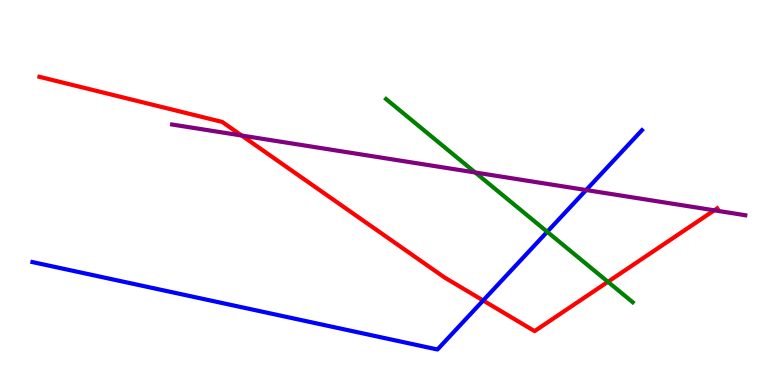[{'lines': ['blue', 'red'], 'intersections': [{'x': 6.23, 'y': 2.19}]}, {'lines': ['green', 'red'], 'intersections': [{'x': 7.84, 'y': 2.68}]}, {'lines': ['purple', 'red'], 'intersections': [{'x': 3.12, 'y': 6.48}, {'x': 9.22, 'y': 4.54}]}, {'lines': ['blue', 'green'], 'intersections': [{'x': 7.06, 'y': 3.98}]}, {'lines': ['blue', 'purple'], 'intersections': [{'x': 7.56, 'y': 5.06}]}, {'lines': ['green', 'purple'], 'intersections': [{'x': 6.13, 'y': 5.52}]}]